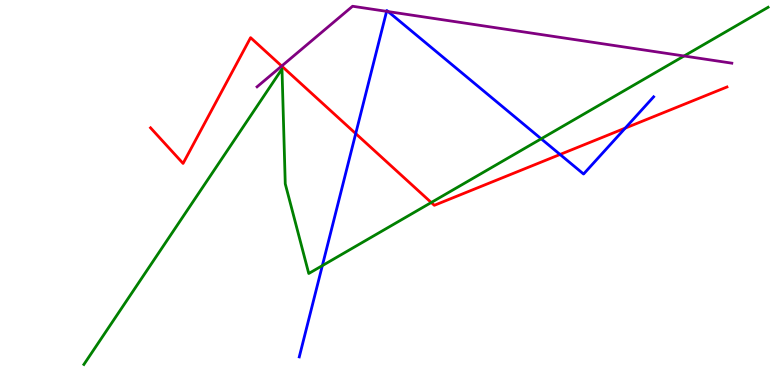[{'lines': ['blue', 'red'], 'intersections': [{'x': 4.59, 'y': 6.53}, {'x': 7.23, 'y': 5.99}, {'x': 8.07, 'y': 6.67}]}, {'lines': ['green', 'red'], 'intersections': [{'x': 5.56, 'y': 4.74}]}, {'lines': ['purple', 'red'], 'intersections': [{'x': 3.63, 'y': 8.28}]}, {'lines': ['blue', 'green'], 'intersections': [{'x': 4.16, 'y': 3.1}, {'x': 6.98, 'y': 6.39}]}, {'lines': ['blue', 'purple'], 'intersections': [{'x': 4.99, 'y': 9.7}, {'x': 5.01, 'y': 9.7}]}, {'lines': ['green', 'purple'], 'intersections': [{'x': 8.83, 'y': 8.55}]}]